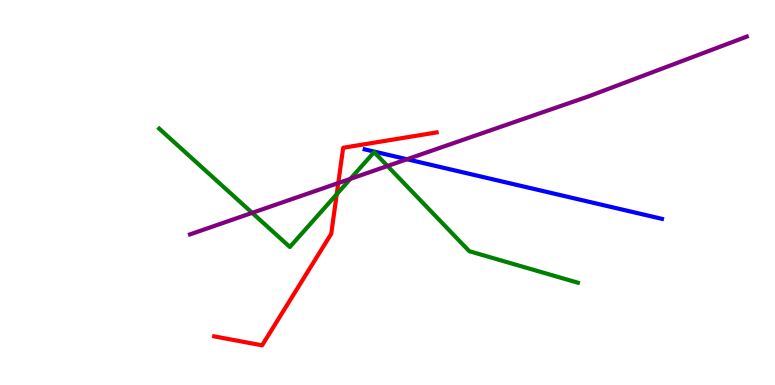[{'lines': ['blue', 'red'], 'intersections': []}, {'lines': ['green', 'red'], 'intersections': [{'x': 4.34, 'y': 4.95}]}, {'lines': ['purple', 'red'], 'intersections': [{'x': 4.36, 'y': 5.25}]}, {'lines': ['blue', 'green'], 'intersections': []}, {'lines': ['blue', 'purple'], 'intersections': [{'x': 5.25, 'y': 5.86}]}, {'lines': ['green', 'purple'], 'intersections': [{'x': 3.25, 'y': 4.47}, {'x': 4.52, 'y': 5.35}, {'x': 5.0, 'y': 5.69}]}]